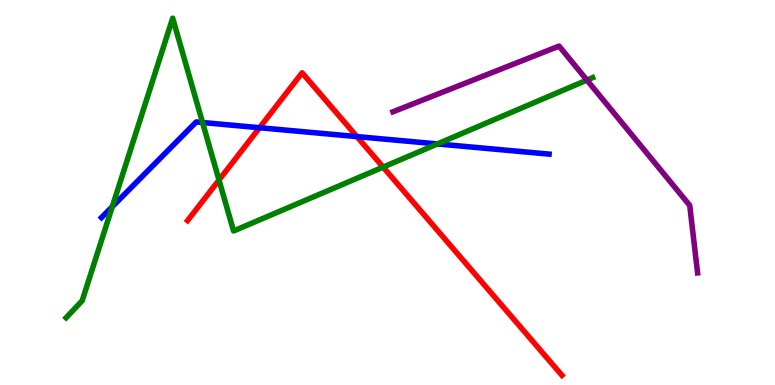[{'lines': ['blue', 'red'], 'intersections': [{'x': 3.35, 'y': 6.68}, {'x': 4.61, 'y': 6.45}]}, {'lines': ['green', 'red'], 'intersections': [{'x': 2.83, 'y': 5.32}, {'x': 4.94, 'y': 5.66}]}, {'lines': ['purple', 'red'], 'intersections': []}, {'lines': ['blue', 'green'], 'intersections': [{'x': 1.45, 'y': 4.63}, {'x': 2.61, 'y': 6.82}, {'x': 5.64, 'y': 6.26}]}, {'lines': ['blue', 'purple'], 'intersections': []}, {'lines': ['green', 'purple'], 'intersections': [{'x': 7.57, 'y': 7.92}]}]